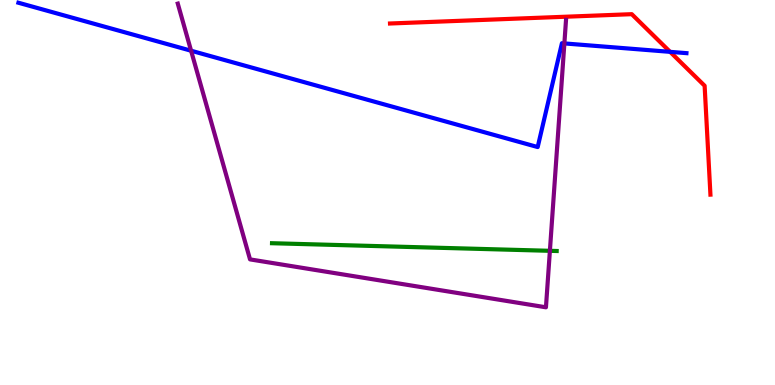[{'lines': ['blue', 'red'], 'intersections': [{'x': 8.65, 'y': 8.65}]}, {'lines': ['green', 'red'], 'intersections': []}, {'lines': ['purple', 'red'], 'intersections': []}, {'lines': ['blue', 'green'], 'intersections': []}, {'lines': ['blue', 'purple'], 'intersections': [{'x': 2.47, 'y': 8.68}, {'x': 7.28, 'y': 8.87}]}, {'lines': ['green', 'purple'], 'intersections': [{'x': 7.1, 'y': 3.49}]}]